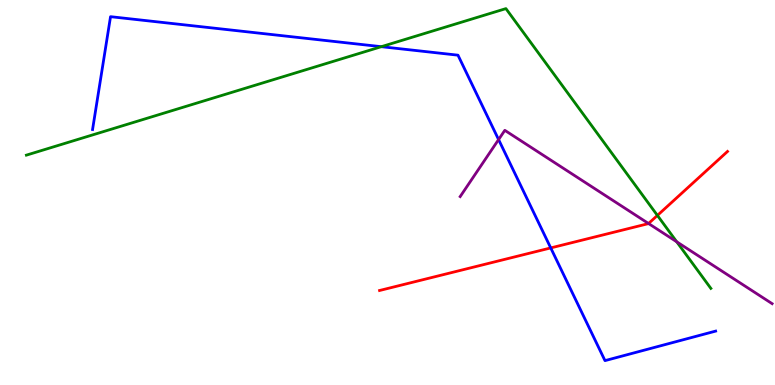[{'lines': ['blue', 'red'], 'intersections': [{'x': 7.11, 'y': 3.56}]}, {'lines': ['green', 'red'], 'intersections': [{'x': 8.48, 'y': 4.4}]}, {'lines': ['purple', 'red'], 'intersections': [{'x': 8.37, 'y': 4.19}]}, {'lines': ['blue', 'green'], 'intersections': [{'x': 4.92, 'y': 8.79}]}, {'lines': ['blue', 'purple'], 'intersections': [{'x': 6.43, 'y': 6.37}]}, {'lines': ['green', 'purple'], 'intersections': [{'x': 8.73, 'y': 3.72}]}]